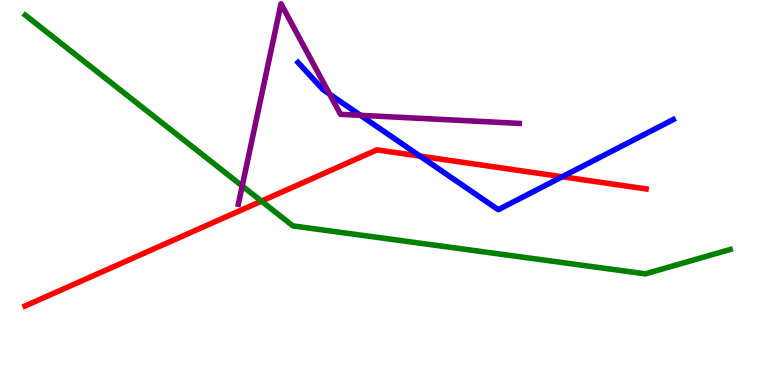[{'lines': ['blue', 'red'], 'intersections': [{'x': 5.42, 'y': 5.94}, {'x': 7.25, 'y': 5.41}]}, {'lines': ['green', 'red'], 'intersections': [{'x': 3.37, 'y': 4.78}]}, {'lines': ['purple', 'red'], 'intersections': []}, {'lines': ['blue', 'green'], 'intersections': []}, {'lines': ['blue', 'purple'], 'intersections': [{'x': 4.25, 'y': 7.55}, {'x': 4.65, 'y': 7.0}]}, {'lines': ['green', 'purple'], 'intersections': [{'x': 3.13, 'y': 5.17}]}]